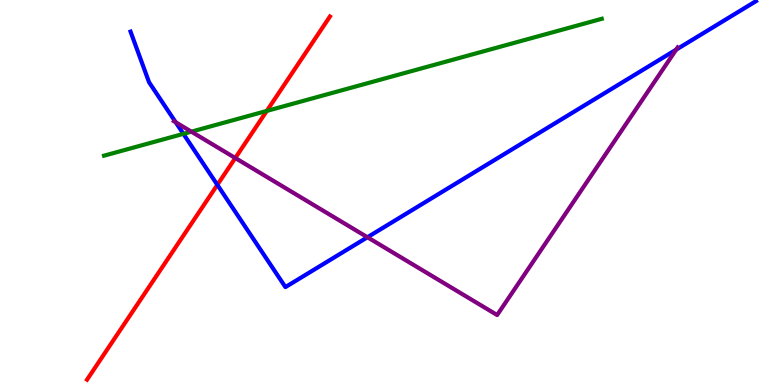[{'lines': ['blue', 'red'], 'intersections': [{'x': 2.8, 'y': 5.2}]}, {'lines': ['green', 'red'], 'intersections': [{'x': 3.44, 'y': 7.12}]}, {'lines': ['purple', 'red'], 'intersections': [{'x': 3.04, 'y': 5.9}]}, {'lines': ['blue', 'green'], 'intersections': [{'x': 2.37, 'y': 6.52}]}, {'lines': ['blue', 'purple'], 'intersections': [{'x': 2.27, 'y': 6.82}, {'x': 4.74, 'y': 3.84}, {'x': 8.72, 'y': 8.71}]}, {'lines': ['green', 'purple'], 'intersections': [{'x': 2.47, 'y': 6.58}]}]